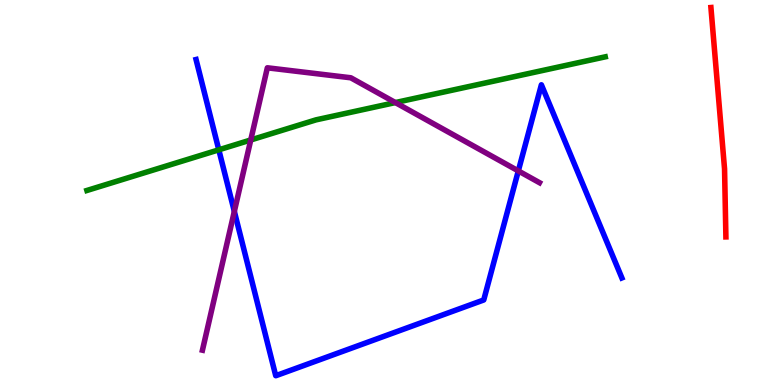[{'lines': ['blue', 'red'], 'intersections': []}, {'lines': ['green', 'red'], 'intersections': []}, {'lines': ['purple', 'red'], 'intersections': []}, {'lines': ['blue', 'green'], 'intersections': [{'x': 2.82, 'y': 6.11}]}, {'lines': ['blue', 'purple'], 'intersections': [{'x': 3.02, 'y': 4.51}, {'x': 6.69, 'y': 5.56}]}, {'lines': ['green', 'purple'], 'intersections': [{'x': 3.24, 'y': 6.36}, {'x': 5.1, 'y': 7.34}]}]